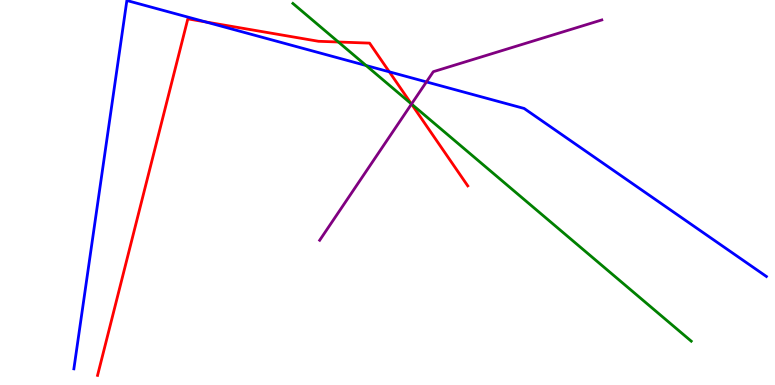[{'lines': ['blue', 'red'], 'intersections': [{'x': 2.65, 'y': 9.43}, {'x': 5.02, 'y': 8.13}]}, {'lines': ['green', 'red'], 'intersections': [{'x': 4.37, 'y': 8.91}, {'x': 5.31, 'y': 7.3}]}, {'lines': ['purple', 'red'], 'intersections': [{'x': 5.31, 'y': 7.3}]}, {'lines': ['blue', 'green'], 'intersections': [{'x': 4.72, 'y': 8.3}]}, {'lines': ['blue', 'purple'], 'intersections': [{'x': 5.5, 'y': 7.87}]}, {'lines': ['green', 'purple'], 'intersections': [{'x': 5.31, 'y': 7.3}]}]